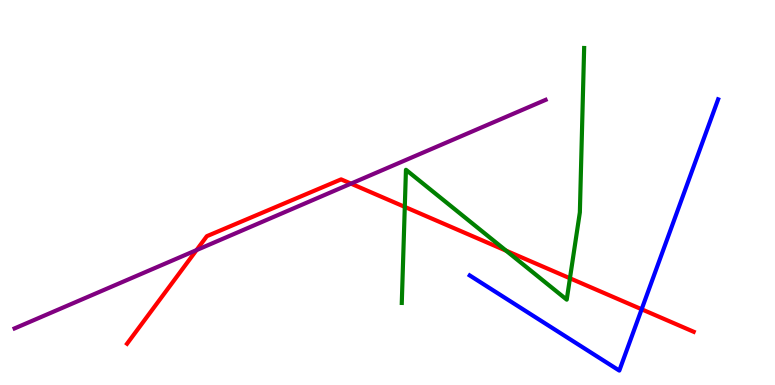[{'lines': ['blue', 'red'], 'intersections': [{'x': 8.28, 'y': 1.97}]}, {'lines': ['green', 'red'], 'intersections': [{'x': 5.22, 'y': 4.63}, {'x': 6.53, 'y': 3.49}, {'x': 7.35, 'y': 2.77}]}, {'lines': ['purple', 'red'], 'intersections': [{'x': 2.54, 'y': 3.5}, {'x': 4.53, 'y': 5.23}]}, {'lines': ['blue', 'green'], 'intersections': []}, {'lines': ['blue', 'purple'], 'intersections': []}, {'lines': ['green', 'purple'], 'intersections': []}]